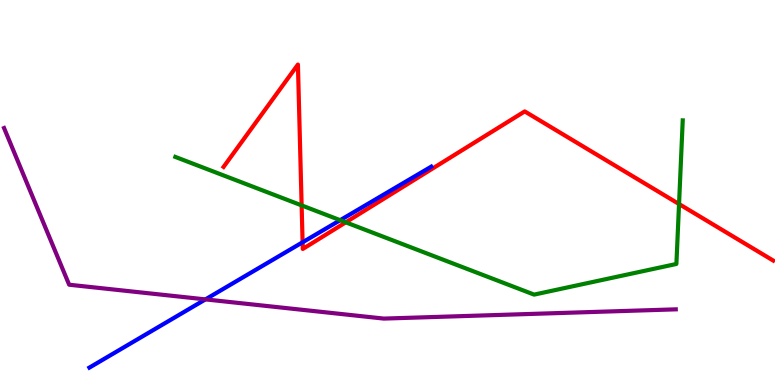[{'lines': ['blue', 'red'], 'intersections': [{'x': 3.9, 'y': 3.71}]}, {'lines': ['green', 'red'], 'intersections': [{'x': 3.89, 'y': 4.67}, {'x': 4.46, 'y': 4.23}, {'x': 8.76, 'y': 4.7}]}, {'lines': ['purple', 'red'], 'intersections': []}, {'lines': ['blue', 'green'], 'intersections': [{'x': 4.39, 'y': 4.28}]}, {'lines': ['blue', 'purple'], 'intersections': [{'x': 2.65, 'y': 2.22}]}, {'lines': ['green', 'purple'], 'intersections': []}]